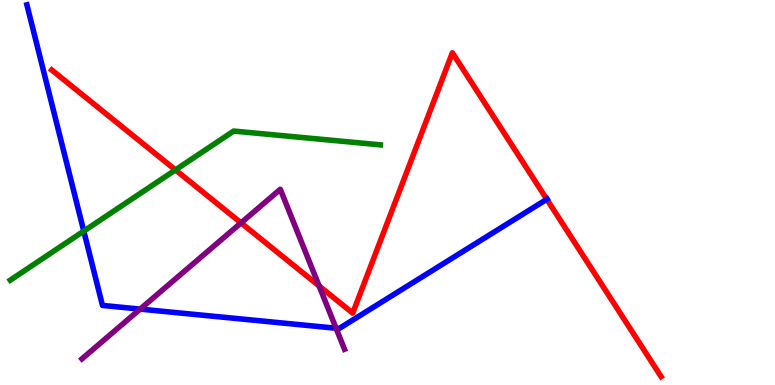[{'lines': ['blue', 'red'], 'intersections': [{'x': 7.06, 'y': 4.82}]}, {'lines': ['green', 'red'], 'intersections': [{'x': 2.26, 'y': 5.59}]}, {'lines': ['purple', 'red'], 'intersections': [{'x': 3.11, 'y': 4.21}, {'x': 4.12, 'y': 2.57}]}, {'lines': ['blue', 'green'], 'intersections': [{'x': 1.08, 'y': 4.0}]}, {'lines': ['blue', 'purple'], 'intersections': [{'x': 1.81, 'y': 1.97}, {'x': 4.34, 'y': 1.47}]}, {'lines': ['green', 'purple'], 'intersections': []}]